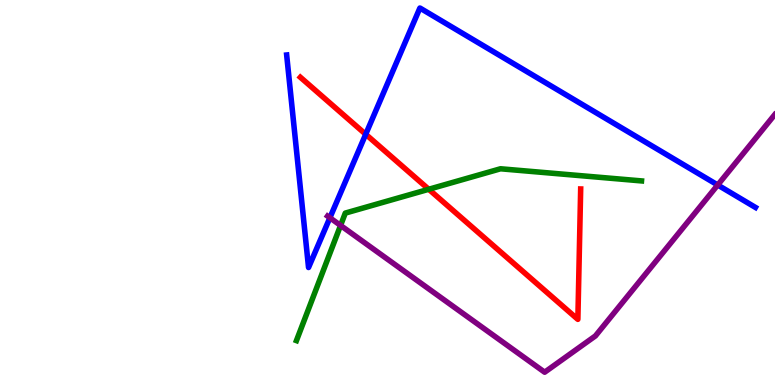[{'lines': ['blue', 'red'], 'intersections': [{'x': 4.72, 'y': 6.51}]}, {'lines': ['green', 'red'], 'intersections': [{'x': 5.53, 'y': 5.08}]}, {'lines': ['purple', 'red'], 'intersections': []}, {'lines': ['blue', 'green'], 'intersections': []}, {'lines': ['blue', 'purple'], 'intersections': [{'x': 4.26, 'y': 4.34}, {'x': 9.26, 'y': 5.19}]}, {'lines': ['green', 'purple'], 'intersections': [{'x': 4.39, 'y': 4.14}]}]